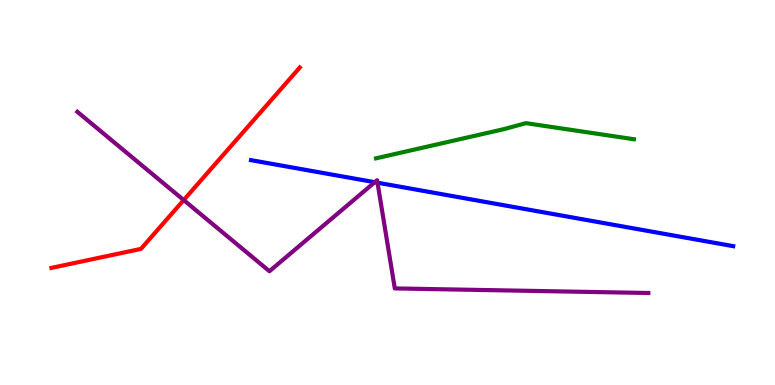[{'lines': ['blue', 'red'], 'intersections': []}, {'lines': ['green', 'red'], 'intersections': []}, {'lines': ['purple', 'red'], 'intersections': [{'x': 2.37, 'y': 4.8}]}, {'lines': ['blue', 'green'], 'intersections': []}, {'lines': ['blue', 'purple'], 'intersections': [{'x': 4.84, 'y': 5.27}, {'x': 4.87, 'y': 5.25}]}, {'lines': ['green', 'purple'], 'intersections': []}]